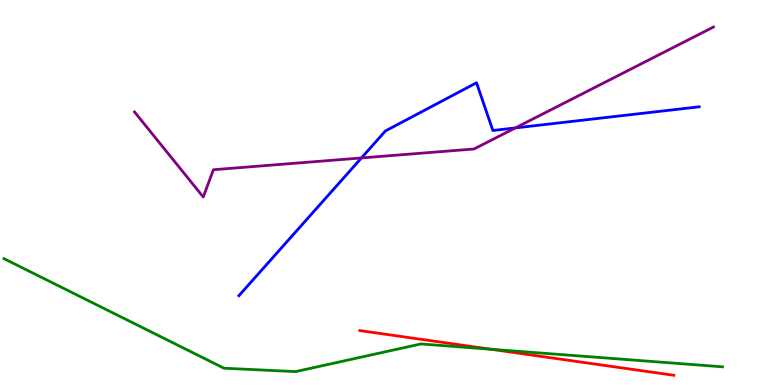[{'lines': ['blue', 'red'], 'intersections': []}, {'lines': ['green', 'red'], 'intersections': [{'x': 6.33, 'y': 0.929}]}, {'lines': ['purple', 'red'], 'intersections': []}, {'lines': ['blue', 'green'], 'intersections': []}, {'lines': ['blue', 'purple'], 'intersections': [{'x': 4.66, 'y': 5.9}, {'x': 6.65, 'y': 6.68}]}, {'lines': ['green', 'purple'], 'intersections': []}]